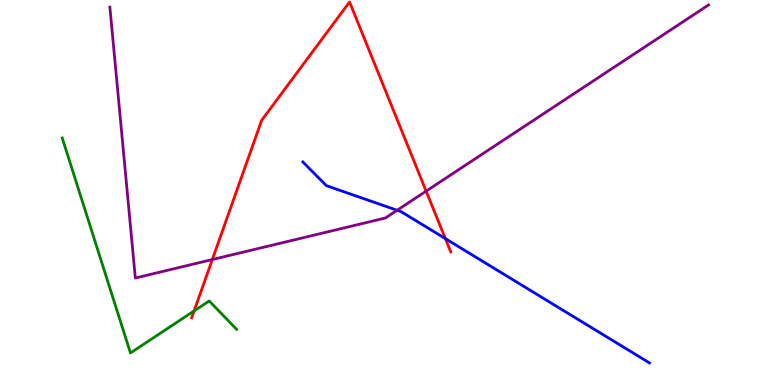[{'lines': ['blue', 'red'], 'intersections': [{'x': 5.75, 'y': 3.8}]}, {'lines': ['green', 'red'], 'intersections': [{'x': 2.5, 'y': 1.92}]}, {'lines': ['purple', 'red'], 'intersections': [{'x': 2.74, 'y': 3.26}, {'x': 5.5, 'y': 5.04}]}, {'lines': ['blue', 'green'], 'intersections': []}, {'lines': ['blue', 'purple'], 'intersections': [{'x': 5.12, 'y': 4.54}]}, {'lines': ['green', 'purple'], 'intersections': []}]